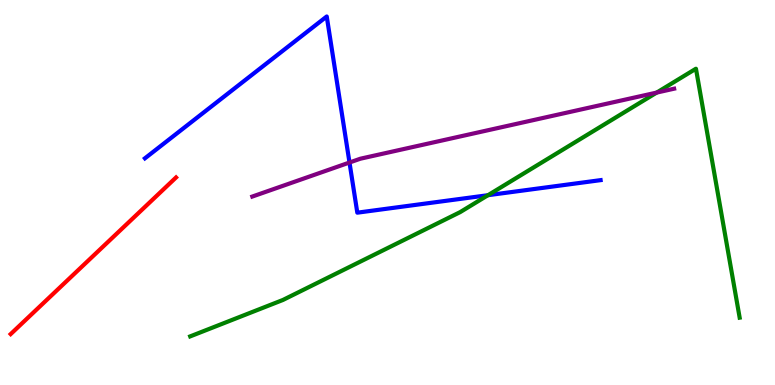[{'lines': ['blue', 'red'], 'intersections': []}, {'lines': ['green', 'red'], 'intersections': []}, {'lines': ['purple', 'red'], 'intersections': []}, {'lines': ['blue', 'green'], 'intersections': [{'x': 6.3, 'y': 4.93}]}, {'lines': ['blue', 'purple'], 'intersections': [{'x': 4.51, 'y': 5.78}]}, {'lines': ['green', 'purple'], 'intersections': [{'x': 8.47, 'y': 7.6}]}]